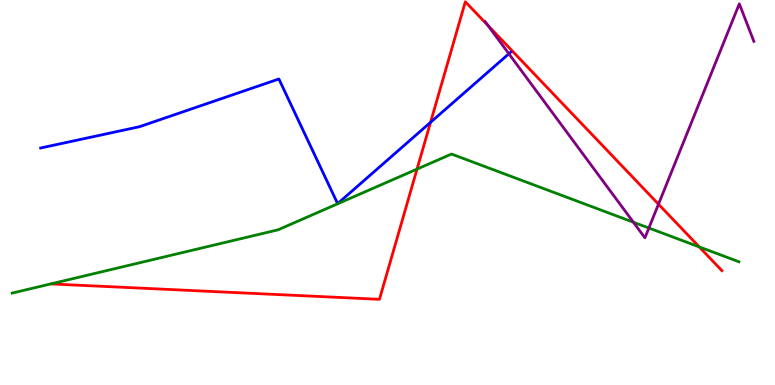[{'lines': ['blue', 'red'], 'intersections': [{'x': 5.56, 'y': 6.82}]}, {'lines': ['green', 'red'], 'intersections': [{'x': 5.38, 'y': 5.61}, {'x': 9.02, 'y': 3.59}]}, {'lines': ['purple', 'red'], 'intersections': [{'x': 6.3, 'y': 9.34}, {'x': 8.5, 'y': 4.7}]}, {'lines': ['blue', 'green'], 'intersections': []}, {'lines': ['blue', 'purple'], 'intersections': [{'x': 6.57, 'y': 8.6}]}, {'lines': ['green', 'purple'], 'intersections': [{'x': 8.17, 'y': 4.23}, {'x': 8.37, 'y': 4.08}]}]